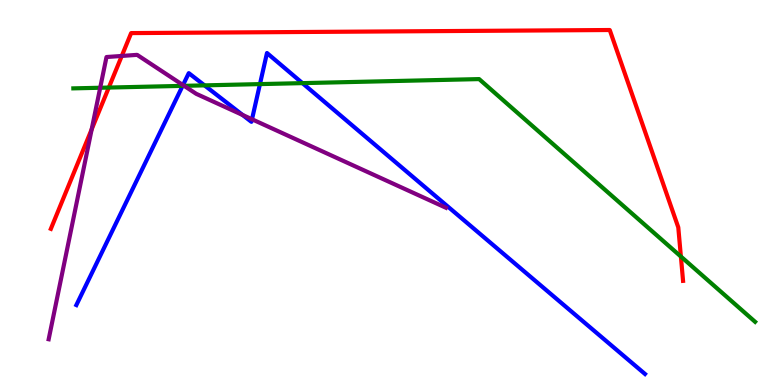[{'lines': ['blue', 'red'], 'intersections': []}, {'lines': ['green', 'red'], 'intersections': [{'x': 1.4, 'y': 7.73}, {'x': 8.79, 'y': 3.34}]}, {'lines': ['purple', 'red'], 'intersections': [{'x': 1.18, 'y': 6.64}, {'x': 1.57, 'y': 8.55}]}, {'lines': ['blue', 'green'], 'intersections': [{'x': 2.36, 'y': 7.77}, {'x': 2.64, 'y': 7.78}, {'x': 3.35, 'y': 7.82}, {'x': 3.9, 'y': 7.84}]}, {'lines': ['blue', 'purple'], 'intersections': [{'x': 2.36, 'y': 7.79}, {'x': 3.13, 'y': 7.01}, {'x': 3.25, 'y': 6.9}]}, {'lines': ['green', 'purple'], 'intersections': [{'x': 1.29, 'y': 7.72}, {'x': 2.38, 'y': 7.77}]}]